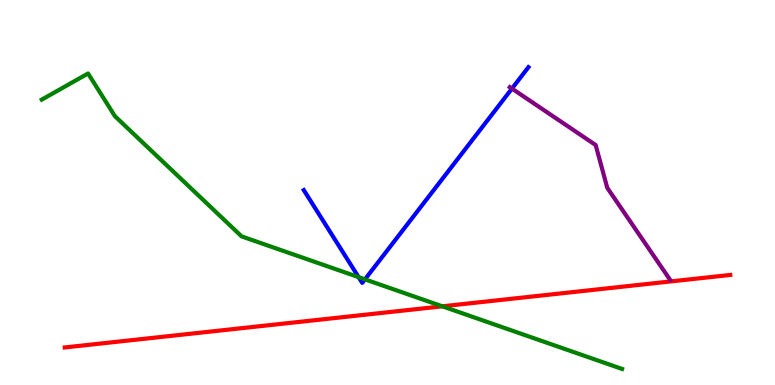[{'lines': ['blue', 'red'], 'intersections': []}, {'lines': ['green', 'red'], 'intersections': [{'x': 5.71, 'y': 2.04}]}, {'lines': ['purple', 'red'], 'intersections': []}, {'lines': ['blue', 'green'], 'intersections': [{'x': 4.63, 'y': 2.8}, {'x': 4.71, 'y': 2.74}]}, {'lines': ['blue', 'purple'], 'intersections': [{'x': 6.61, 'y': 7.7}]}, {'lines': ['green', 'purple'], 'intersections': []}]